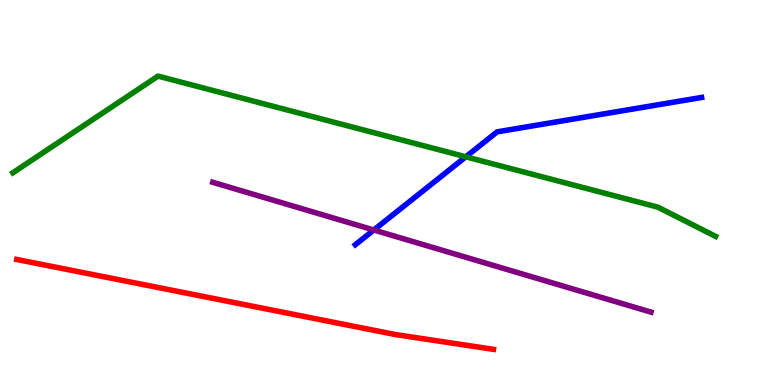[{'lines': ['blue', 'red'], 'intersections': []}, {'lines': ['green', 'red'], 'intersections': []}, {'lines': ['purple', 'red'], 'intersections': []}, {'lines': ['blue', 'green'], 'intersections': [{'x': 6.01, 'y': 5.93}]}, {'lines': ['blue', 'purple'], 'intersections': [{'x': 4.82, 'y': 4.03}]}, {'lines': ['green', 'purple'], 'intersections': []}]